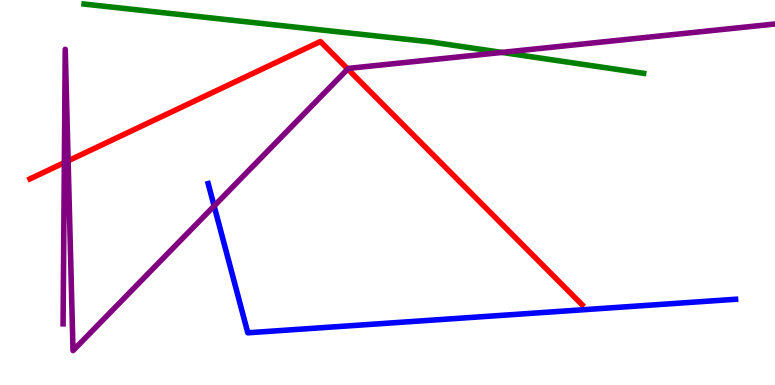[{'lines': ['blue', 'red'], 'intersections': []}, {'lines': ['green', 'red'], 'intersections': []}, {'lines': ['purple', 'red'], 'intersections': [{'x': 0.83, 'y': 5.78}, {'x': 0.879, 'y': 5.82}, {'x': 4.49, 'y': 8.21}]}, {'lines': ['blue', 'green'], 'intersections': []}, {'lines': ['blue', 'purple'], 'intersections': [{'x': 2.76, 'y': 4.65}]}, {'lines': ['green', 'purple'], 'intersections': [{'x': 6.48, 'y': 8.64}]}]